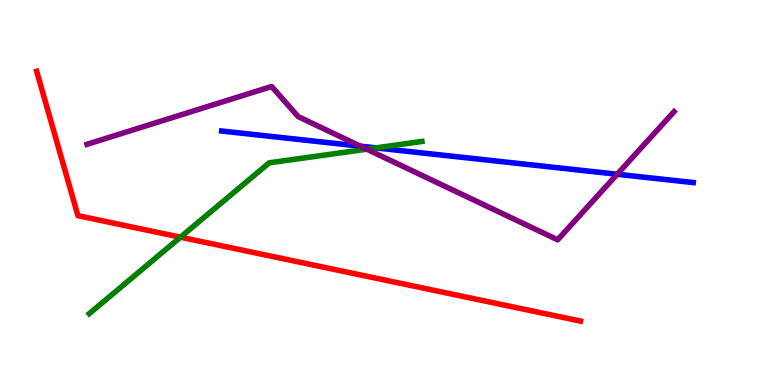[{'lines': ['blue', 'red'], 'intersections': []}, {'lines': ['green', 'red'], 'intersections': [{'x': 2.33, 'y': 3.84}]}, {'lines': ['purple', 'red'], 'intersections': []}, {'lines': ['blue', 'green'], 'intersections': [{'x': 4.85, 'y': 6.16}]}, {'lines': ['blue', 'purple'], 'intersections': [{'x': 4.65, 'y': 6.2}, {'x': 7.96, 'y': 5.47}]}, {'lines': ['green', 'purple'], 'intersections': [{'x': 4.73, 'y': 6.13}]}]